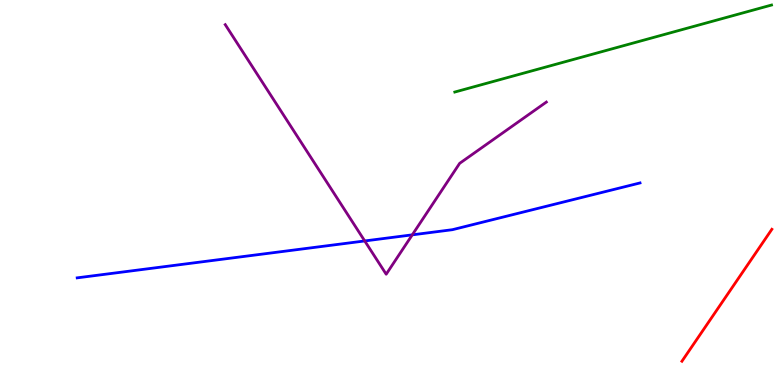[{'lines': ['blue', 'red'], 'intersections': []}, {'lines': ['green', 'red'], 'intersections': []}, {'lines': ['purple', 'red'], 'intersections': []}, {'lines': ['blue', 'green'], 'intersections': []}, {'lines': ['blue', 'purple'], 'intersections': [{'x': 4.71, 'y': 3.74}, {'x': 5.32, 'y': 3.9}]}, {'lines': ['green', 'purple'], 'intersections': []}]